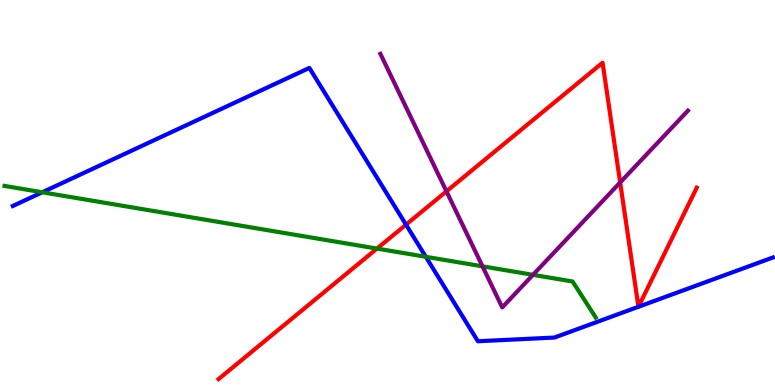[{'lines': ['blue', 'red'], 'intersections': [{'x': 5.24, 'y': 4.16}, {'x': 8.24, 'y': 2.03}, {'x': 8.24, 'y': 2.03}]}, {'lines': ['green', 'red'], 'intersections': [{'x': 4.86, 'y': 3.54}]}, {'lines': ['purple', 'red'], 'intersections': [{'x': 5.76, 'y': 5.03}, {'x': 8.0, 'y': 5.26}]}, {'lines': ['blue', 'green'], 'intersections': [{'x': 0.545, 'y': 5.01}, {'x': 5.49, 'y': 3.33}]}, {'lines': ['blue', 'purple'], 'intersections': []}, {'lines': ['green', 'purple'], 'intersections': [{'x': 6.23, 'y': 3.08}, {'x': 6.88, 'y': 2.86}]}]